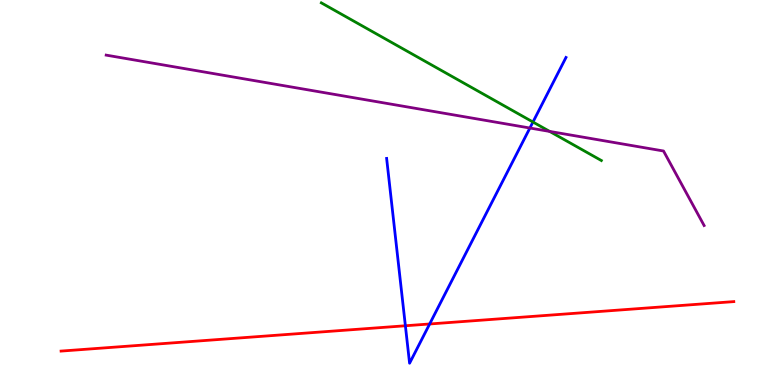[{'lines': ['blue', 'red'], 'intersections': [{'x': 5.23, 'y': 1.54}, {'x': 5.54, 'y': 1.58}]}, {'lines': ['green', 'red'], 'intersections': []}, {'lines': ['purple', 'red'], 'intersections': []}, {'lines': ['blue', 'green'], 'intersections': [{'x': 6.88, 'y': 6.83}]}, {'lines': ['blue', 'purple'], 'intersections': [{'x': 6.84, 'y': 6.67}]}, {'lines': ['green', 'purple'], 'intersections': [{'x': 7.09, 'y': 6.59}]}]